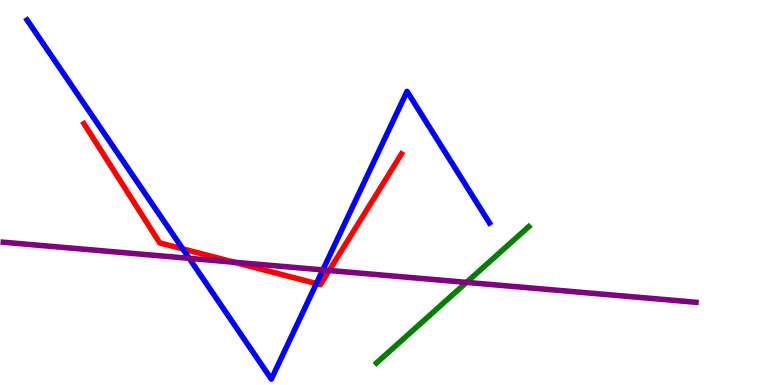[{'lines': ['blue', 'red'], 'intersections': [{'x': 2.36, 'y': 3.54}, {'x': 4.08, 'y': 2.64}]}, {'lines': ['green', 'red'], 'intersections': []}, {'lines': ['purple', 'red'], 'intersections': [{'x': 3.02, 'y': 3.19}, {'x': 4.25, 'y': 2.97}]}, {'lines': ['blue', 'green'], 'intersections': []}, {'lines': ['blue', 'purple'], 'intersections': [{'x': 2.44, 'y': 3.29}, {'x': 4.17, 'y': 2.99}]}, {'lines': ['green', 'purple'], 'intersections': [{'x': 6.02, 'y': 2.67}]}]